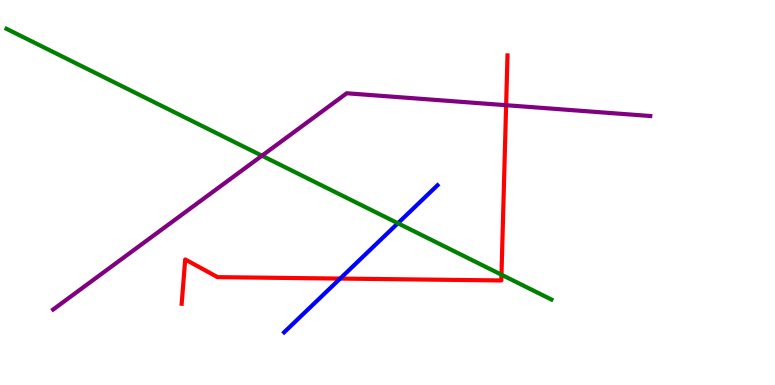[{'lines': ['blue', 'red'], 'intersections': [{'x': 4.39, 'y': 2.76}]}, {'lines': ['green', 'red'], 'intersections': [{'x': 6.47, 'y': 2.86}]}, {'lines': ['purple', 'red'], 'intersections': [{'x': 6.53, 'y': 7.27}]}, {'lines': ['blue', 'green'], 'intersections': [{'x': 5.13, 'y': 4.2}]}, {'lines': ['blue', 'purple'], 'intersections': []}, {'lines': ['green', 'purple'], 'intersections': [{'x': 3.38, 'y': 5.96}]}]